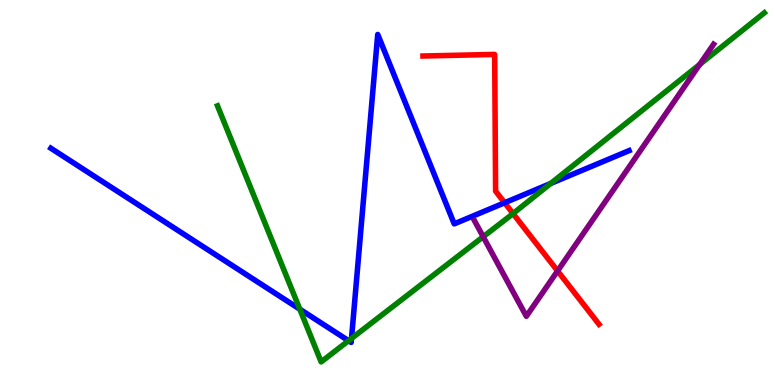[{'lines': ['blue', 'red'], 'intersections': [{'x': 6.51, 'y': 4.73}]}, {'lines': ['green', 'red'], 'intersections': [{'x': 6.62, 'y': 4.45}]}, {'lines': ['purple', 'red'], 'intersections': [{'x': 7.19, 'y': 2.96}]}, {'lines': ['blue', 'green'], 'intersections': [{'x': 3.87, 'y': 1.97}, {'x': 4.5, 'y': 1.15}, {'x': 4.54, 'y': 1.21}, {'x': 7.11, 'y': 5.23}]}, {'lines': ['blue', 'purple'], 'intersections': []}, {'lines': ['green', 'purple'], 'intersections': [{'x': 6.23, 'y': 3.85}, {'x': 9.03, 'y': 8.33}]}]